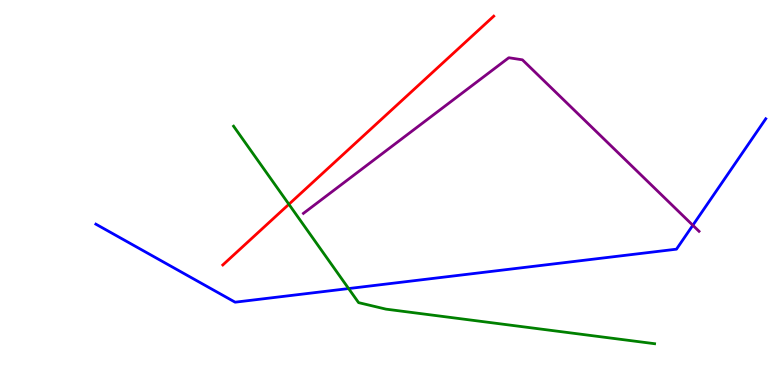[{'lines': ['blue', 'red'], 'intersections': []}, {'lines': ['green', 'red'], 'intersections': [{'x': 3.73, 'y': 4.69}]}, {'lines': ['purple', 'red'], 'intersections': []}, {'lines': ['blue', 'green'], 'intersections': [{'x': 4.5, 'y': 2.5}]}, {'lines': ['blue', 'purple'], 'intersections': [{'x': 8.94, 'y': 4.15}]}, {'lines': ['green', 'purple'], 'intersections': []}]